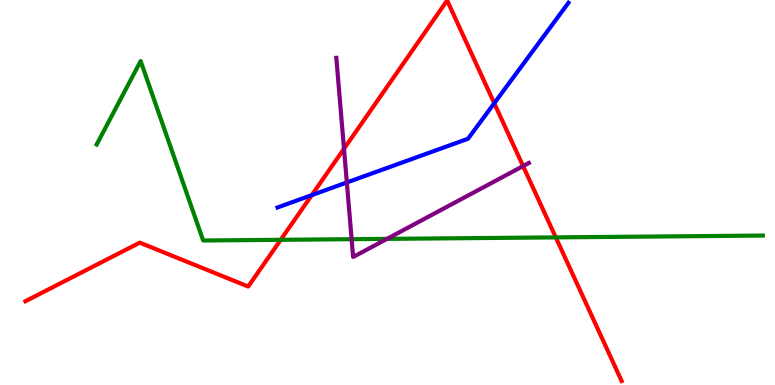[{'lines': ['blue', 'red'], 'intersections': [{'x': 4.02, 'y': 4.93}, {'x': 6.38, 'y': 7.32}]}, {'lines': ['green', 'red'], 'intersections': [{'x': 3.62, 'y': 3.77}, {'x': 7.17, 'y': 3.83}]}, {'lines': ['purple', 'red'], 'intersections': [{'x': 4.44, 'y': 6.14}, {'x': 6.75, 'y': 5.69}]}, {'lines': ['blue', 'green'], 'intersections': []}, {'lines': ['blue', 'purple'], 'intersections': [{'x': 4.48, 'y': 5.26}]}, {'lines': ['green', 'purple'], 'intersections': [{'x': 4.54, 'y': 3.79}, {'x': 4.99, 'y': 3.8}]}]